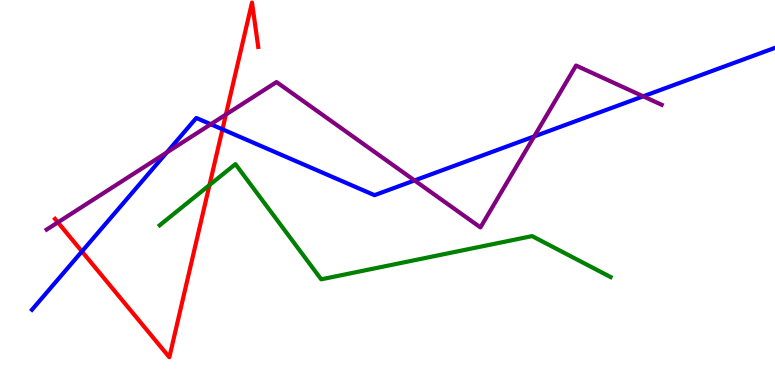[{'lines': ['blue', 'red'], 'intersections': [{'x': 1.06, 'y': 3.47}, {'x': 2.87, 'y': 6.64}]}, {'lines': ['green', 'red'], 'intersections': [{'x': 2.7, 'y': 5.19}]}, {'lines': ['purple', 'red'], 'intersections': [{'x': 0.747, 'y': 4.22}, {'x': 2.91, 'y': 7.02}]}, {'lines': ['blue', 'green'], 'intersections': []}, {'lines': ['blue', 'purple'], 'intersections': [{'x': 2.15, 'y': 6.04}, {'x': 2.72, 'y': 6.77}, {'x': 5.35, 'y': 5.31}, {'x': 6.89, 'y': 6.46}, {'x': 8.3, 'y': 7.5}]}, {'lines': ['green', 'purple'], 'intersections': []}]